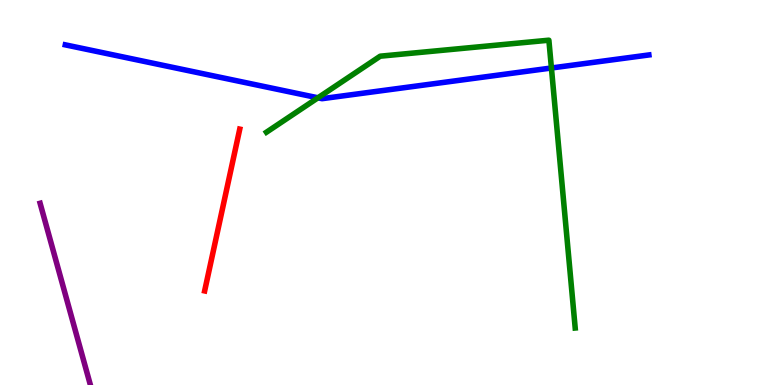[{'lines': ['blue', 'red'], 'intersections': []}, {'lines': ['green', 'red'], 'intersections': []}, {'lines': ['purple', 'red'], 'intersections': []}, {'lines': ['blue', 'green'], 'intersections': [{'x': 4.1, 'y': 7.46}, {'x': 7.12, 'y': 8.23}]}, {'lines': ['blue', 'purple'], 'intersections': []}, {'lines': ['green', 'purple'], 'intersections': []}]